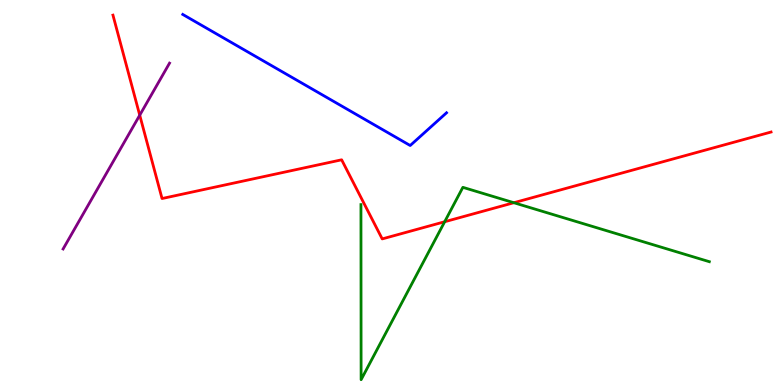[{'lines': ['blue', 'red'], 'intersections': []}, {'lines': ['green', 'red'], 'intersections': [{'x': 5.74, 'y': 4.24}, {'x': 6.63, 'y': 4.73}]}, {'lines': ['purple', 'red'], 'intersections': [{'x': 1.8, 'y': 7.01}]}, {'lines': ['blue', 'green'], 'intersections': []}, {'lines': ['blue', 'purple'], 'intersections': []}, {'lines': ['green', 'purple'], 'intersections': []}]